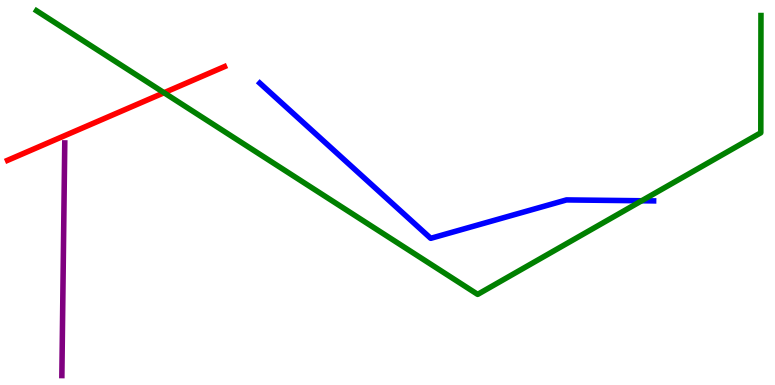[{'lines': ['blue', 'red'], 'intersections': []}, {'lines': ['green', 'red'], 'intersections': [{'x': 2.12, 'y': 7.59}]}, {'lines': ['purple', 'red'], 'intersections': []}, {'lines': ['blue', 'green'], 'intersections': [{'x': 8.28, 'y': 4.79}]}, {'lines': ['blue', 'purple'], 'intersections': []}, {'lines': ['green', 'purple'], 'intersections': []}]